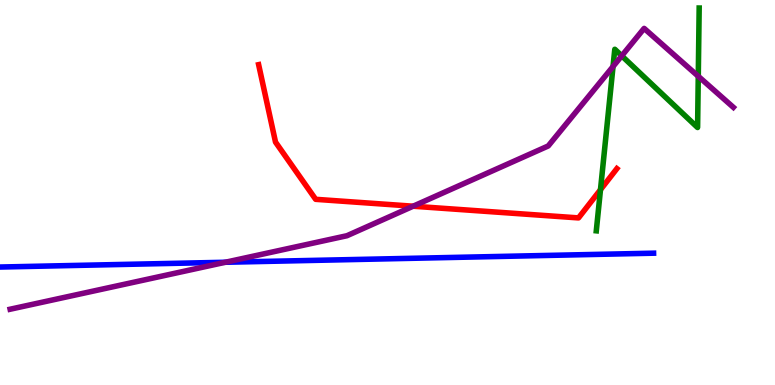[{'lines': ['blue', 'red'], 'intersections': []}, {'lines': ['green', 'red'], 'intersections': [{'x': 7.75, 'y': 5.07}]}, {'lines': ['purple', 'red'], 'intersections': [{'x': 5.33, 'y': 4.64}]}, {'lines': ['blue', 'green'], 'intersections': []}, {'lines': ['blue', 'purple'], 'intersections': [{'x': 2.91, 'y': 3.19}]}, {'lines': ['green', 'purple'], 'intersections': [{'x': 7.91, 'y': 8.27}, {'x': 8.02, 'y': 8.55}, {'x': 9.01, 'y': 8.02}]}]